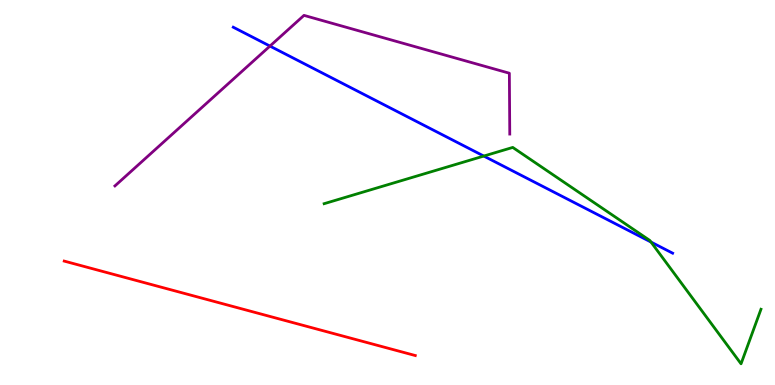[{'lines': ['blue', 'red'], 'intersections': []}, {'lines': ['green', 'red'], 'intersections': []}, {'lines': ['purple', 'red'], 'intersections': []}, {'lines': ['blue', 'green'], 'intersections': [{'x': 6.24, 'y': 5.95}, {'x': 8.4, 'y': 3.71}]}, {'lines': ['blue', 'purple'], 'intersections': [{'x': 3.48, 'y': 8.8}]}, {'lines': ['green', 'purple'], 'intersections': []}]